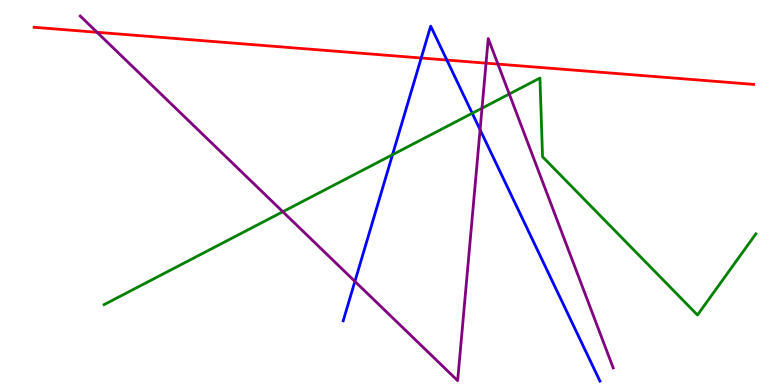[{'lines': ['blue', 'red'], 'intersections': [{'x': 5.43, 'y': 8.49}, {'x': 5.77, 'y': 8.44}]}, {'lines': ['green', 'red'], 'intersections': []}, {'lines': ['purple', 'red'], 'intersections': [{'x': 1.25, 'y': 9.16}, {'x': 6.27, 'y': 8.36}, {'x': 6.42, 'y': 8.34}]}, {'lines': ['blue', 'green'], 'intersections': [{'x': 5.06, 'y': 5.98}, {'x': 6.09, 'y': 7.06}]}, {'lines': ['blue', 'purple'], 'intersections': [{'x': 4.58, 'y': 2.69}, {'x': 6.19, 'y': 6.63}]}, {'lines': ['green', 'purple'], 'intersections': [{'x': 3.65, 'y': 4.5}, {'x': 6.22, 'y': 7.19}, {'x': 6.57, 'y': 7.56}]}]